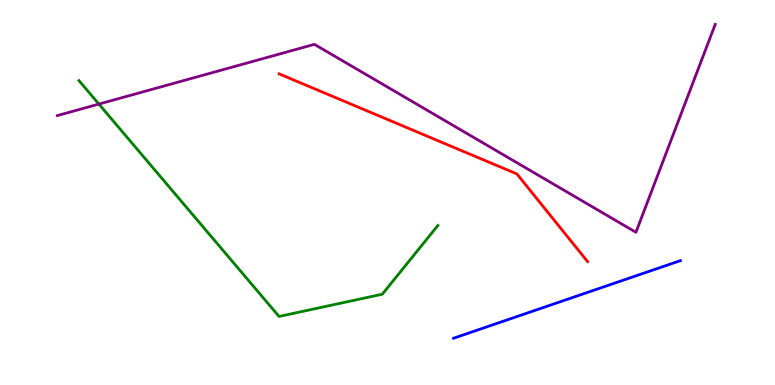[{'lines': ['blue', 'red'], 'intersections': []}, {'lines': ['green', 'red'], 'intersections': []}, {'lines': ['purple', 'red'], 'intersections': []}, {'lines': ['blue', 'green'], 'intersections': []}, {'lines': ['blue', 'purple'], 'intersections': []}, {'lines': ['green', 'purple'], 'intersections': [{'x': 1.28, 'y': 7.3}]}]